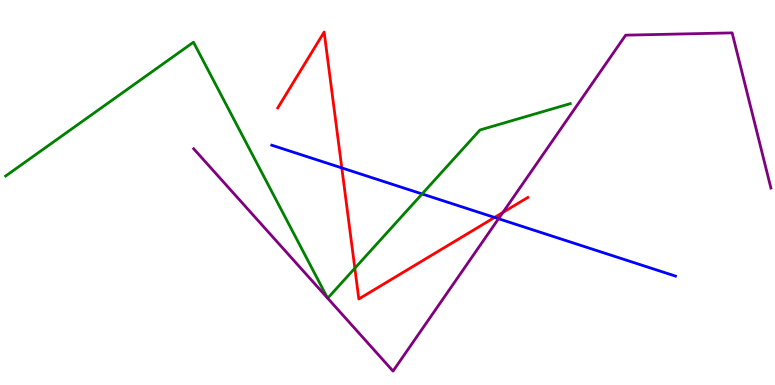[{'lines': ['blue', 'red'], 'intersections': [{'x': 4.41, 'y': 5.64}, {'x': 6.38, 'y': 4.35}]}, {'lines': ['green', 'red'], 'intersections': [{'x': 4.58, 'y': 3.03}]}, {'lines': ['purple', 'red'], 'intersections': [{'x': 6.49, 'y': 4.48}]}, {'lines': ['blue', 'green'], 'intersections': [{'x': 5.45, 'y': 4.96}]}, {'lines': ['blue', 'purple'], 'intersections': [{'x': 6.43, 'y': 4.32}]}, {'lines': ['green', 'purple'], 'intersections': [{'x': 4.23, 'y': 2.26}, {'x': 4.23, 'y': 2.25}]}]